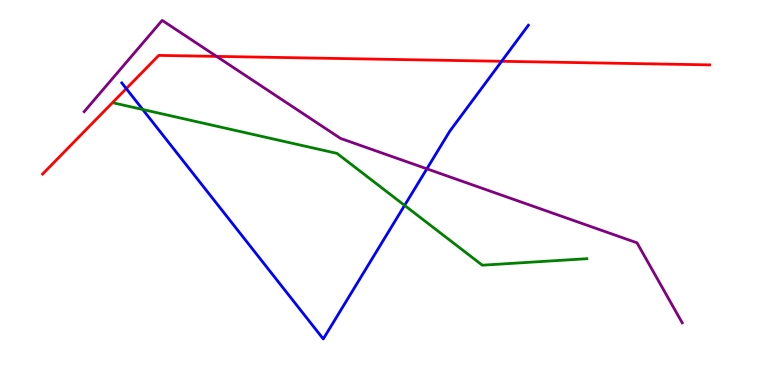[{'lines': ['blue', 'red'], 'intersections': [{'x': 1.63, 'y': 7.7}, {'x': 6.47, 'y': 8.41}]}, {'lines': ['green', 'red'], 'intersections': []}, {'lines': ['purple', 'red'], 'intersections': [{'x': 2.79, 'y': 8.54}]}, {'lines': ['blue', 'green'], 'intersections': [{'x': 1.84, 'y': 7.16}, {'x': 5.22, 'y': 4.67}]}, {'lines': ['blue', 'purple'], 'intersections': [{'x': 5.51, 'y': 5.62}]}, {'lines': ['green', 'purple'], 'intersections': []}]